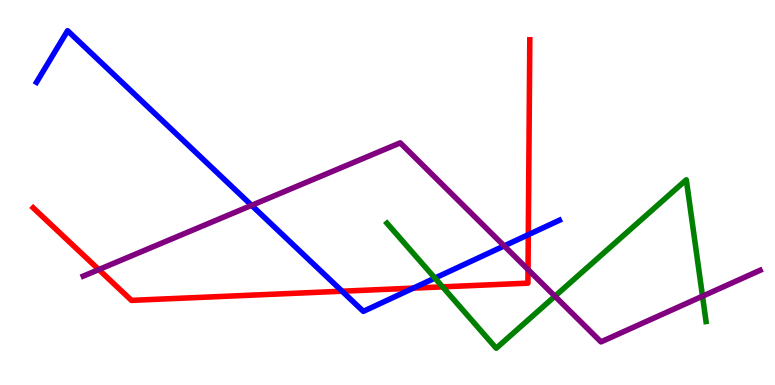[{'lines': ['blue', 'red'], 'intersections': [{'x': 4.41, 'y': 2.44}, {'x': 5.33, 'y': 2.52}, {'x': 6.82, 'y': 3.9}]}, {'lines': ['green', 'red'], 'intersections': [{'x': 5.71, 'y': 2.55}]}, {'lines': ['purple', 'red'], 'intersections': [{'x': 1.27, 'y': 3.0}, {'x': 6.81, 'y': 3.0}]}, {'lines': ['blue', 'green'], 'intersections': [{'x': 5.61, 'y': 2.78}]}, {'lines': ['blue', 'purple'], 'intersections': [{'x': 3.25, 'y': 4.67}, {'x': 6.51, 'y': 3.61}]}, {'lines': ['green', 'purple'], 'intersections': [{'x': 7.16, 'y': 2.31}, {'x': 9.06, 'y': 2.31}]}]